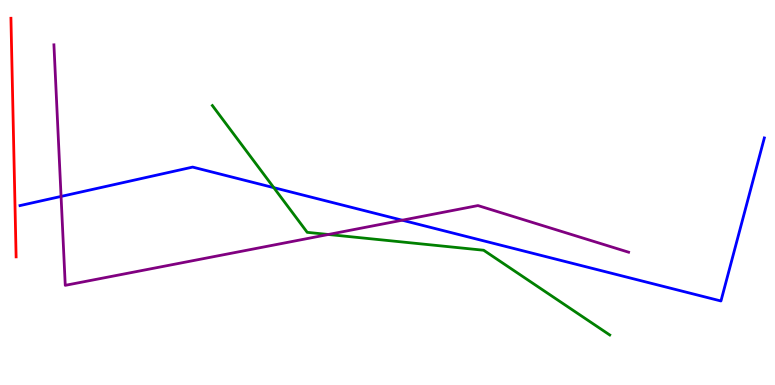[{'lines': ['blue', 'red'], 'intersections': []}, {'lines': ['green', 'red'], 'intersections': []}, {'lines': ['purple', 'red'], 'intersections': []}, {'lines': ['blue', 'green'], 'intersections': [{'x': 3.53, 'y': 5.13}]}, {'lines': ['blue', 'purple'], 'intersections': [{'x': 0.788, 'y': 4.9}, {'x': 5.19, 'y': 4.28}]}, {'lines': ['green', 'purple'], 'intersections': [{'x': 4.24, 'y': 3.91}]}]